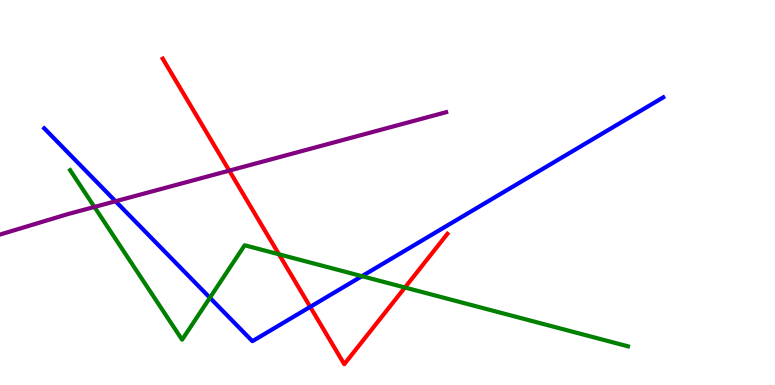[{'lines': ['blue', 'red'], 'intersections': [{'x': 4.0, 'y': 2.03}]}, {'lines': ['green', 'red'], 'intersections': [{'x': 3.6, 'y': 3.39}, {'x': 5.22, 'y': 2.53}]}, {'lines': ['purple', 'red'], 'intersections': [{'x': 2.96, 'y': 5.57}]}, {'lines': ['blue', 'green'], 'intersections': [{'x': 2.71, 'y': 2.27}, {'x': 4.67, 'y': 2.83}]}, {'lines': ['blue', 'purple'], 'intersections': [{'x': 1.49, 'y': 4.77}]}, {'lines': ['green', 'purple'], 'intersections': [{'x': 1.22, 'y': 4.62}]}]